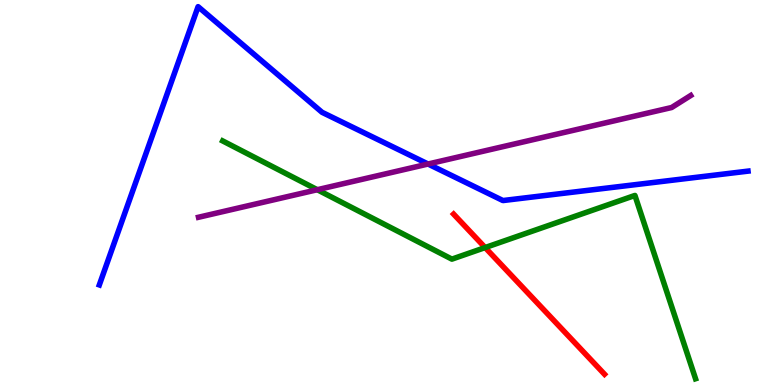[{'lines': ['blue', 'red'], 'intersections': []}, {'lines': ['green', 'red'], 'intersections': [{'x': 6.26, 'y': 3.57}]}, {'lines': ['purple', 'red'], 'intersections': []}, {'lines': ['blue', 'green'], 'intersections': []}, {'lines': ['blue', 'purple'], 'intersections': [{'x': 5.52, 'y': 5.74}]}, {'lines': ['green', 'purple'], 'intersections': [{'x': 4.09, 'y': 5.07}]}]